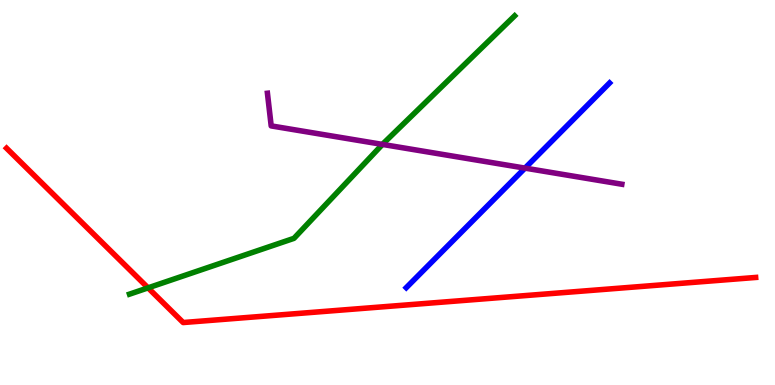[{'lines': ['blue', 'red'], 'intersections': []}, {'lines': ['green', 'red'], 'intersections': [{'x': 1.91, 'y': 2.52}]}, {'lines': ['purple', 'red'], 'intersections': []}, {'lines': ['blue', 'green'], 'intersections': []}, {'lines': ['blue', 'purple'], 'intersections': [{'x': 6.77, 'y': 5.63}]}, {'lines': ['green', 'purple'], 'intersections': [{'x': 4.93, 'y': 6.25}]}]